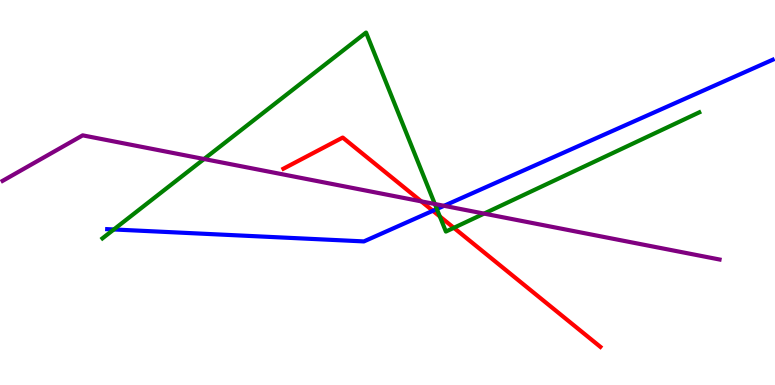[{'lines': ['blue', 'red'], 'intersections': [{'x': 5.59, 'y': 4.53}]}, {'lines': ['green', 'red'], 'intersections': [{'x': 5.68, 'y': 4.38}, {'x': 5.86, 'y': 4.08}]}, {'lines': ['purple', 'red'], 'intersections': [{'x': 5.44, 'y': 4.77}]}, {'lines': ['blue', 'green'], 'intersections': [{'x': 1.47, 'y': 4.04}, {'x': 5.64, 'y': 4.57}]}, {'lines': ['blue', 'purple'], 'intersections': [{'x': 5.73, 'y': 4.65}]}, {'lines': ['green', 'purple'], 'intersections': [{'x': 2.63, 'y': 5.87}, {'x': 5.61, 'y': 4.7}, {'x': 6.25, 'y': 4.45}]}]